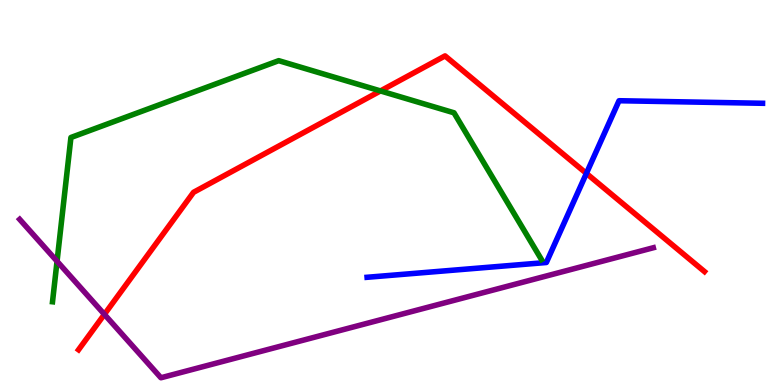[{'lines': ['blue', 'red'], 'intersections': [{'x': 7.57, 'y': 5.5}]}, {'lines': ['green', 'red'], 'intersections': [{'x': 4.91, 'y': 7.64}]}, {'lines': ['purple', 'red'], 'intersections': [{'x': 1.35, 'y': 1.83}]}, {'lines': ['blue', 'green'], 'intersections': []}, {'lines': ['blue', 'purple'], 'intersections': []}, {'lines': ['green', 'purple'], 'intersections': [{'x': 0.736, 'y': 3.21}]}]